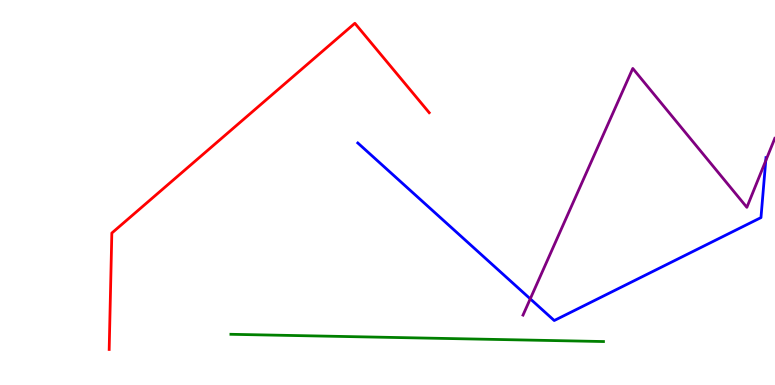[{'lines': ['blue', 'red'], 'intersections': []}, {'lines': ['green', 'red'], 'intersections': []}, {'lines': ['purple', 'red'], 'intersections': []}, {'lines': ['blue', 'green'], 'intersections': []}, {'lines': ['blue', 'purple'], 'intersections': [{'x': 6.84, 'y': 2.24}, {'x': 9.88, 'y': 5.83}]}, {'lines': ['green', 'purple'], 'intersections': []}]